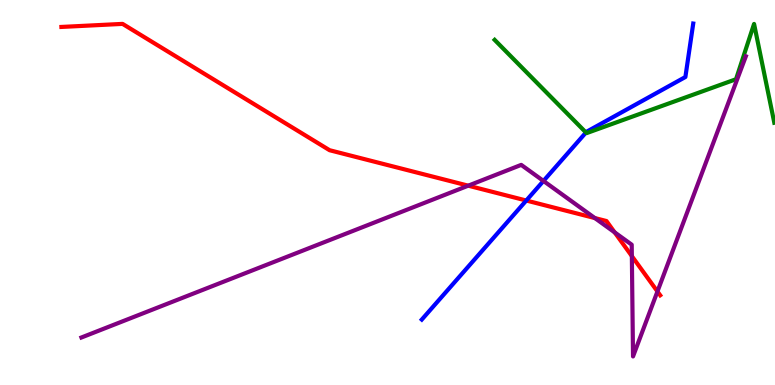[{'lines': ['blue', 'red'], 'intersections': [{'x': 6.79, 'y': 4.79}]}, {'lines': ['green', 'red'], 'intersections': []}, {'lines': ['purple', 'red'], 'intersections': [{'x': 6.04, 'y': 5.18}, {'x': 7.68, 'y': 4.34}, {'x': 7.93, 'y': 3.96}, {'x': 8.15, 'y': 3.35}, {'x': 8.48, 'y': 2.43}]}, {'lines': ['blue', 'green'], 'intersections': [{'x': 7.56, 'y': 6.56}]}, {'lines': ['blue', 'purple'], 'intersections': [{'x': 7.01, 'y': 5.3}]}, {'lines': ['green', 'purple'], 'intersections': []}]